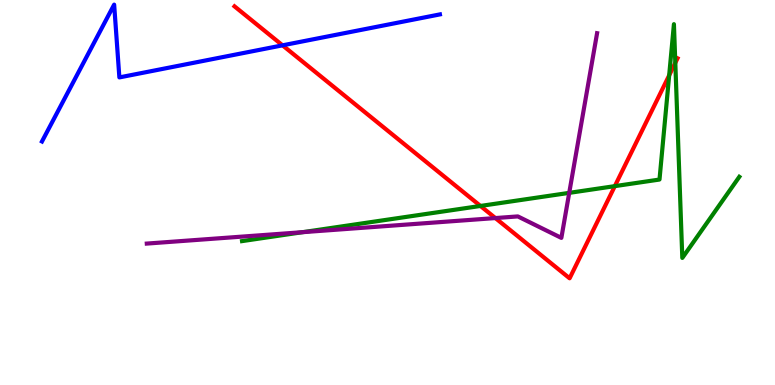[{'lines': ['blue', 'red'], 'intersections': [{'x': 3.65, 'y': 8.82}]}, {'lines': ['green', 'red'], 'intersections': [{'x': 6.2, 'y': 4.65}, {'x': 7.93, 'y': 5.17}, {'x': 8.63, 'y': 8.04}, {'x': 8.71, 'y': 8.37}]}, {'lines': ['purple', 'red'], 'intersections': [{'x': 6.39, 'y': 4.34}]}, {'lines': ['blue', 'green'], 'intersections': []}, {'lines': ['blue', 'purple'], 'intersections': []}, {'lines': ['green', 'purple'], 'intersections': [{'x': 3.91, 'y': 3.97}, {'x': 7.34, 'y': 4.99}]}]